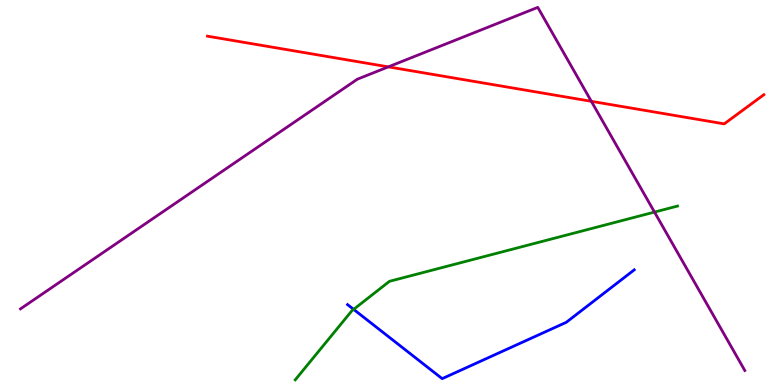[{'lines': ['blue', 'red'], 'intersections': []}, {'lines': ['green', 'red'], 'intersections': []}, {'lines': ['purple', 'red'], 'intersections': [{'x': 5.01, 'y': 8.26}, {'x': 7.63, 'y': 7.37}]}, {'lines': ['blue', 'green'], 'intersections': [{'x': 4.56, 'y': 1.96}]}, {'lines': ['blue', 'purple'], 'intersections': []}, {'lines': ['green', 'purple'], 'intersections': [{'x': 8.44, 'y': 4.49}]}]